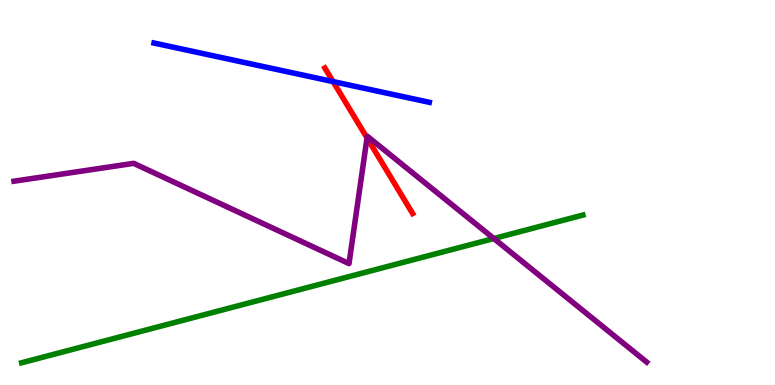[{'lines': ['blue', 'red'], 'intersections': [{'x': 4.3, 'y': 7.88}]}, {'lines': ['green', 'red'], 'intersections': []}, {'lines': ['purple', 'red'], 'intersections': [{'x': 4.74, 'y': 6.42}]}, {'lines': ['blue', 'green'], 'intersections': []}, {'lines': ['blue', 'purple'], 'intersections': []}, {'lines': ['green', 'purple'], 'intersections': [{'x': 6.37, 'y': 3.8}]}]